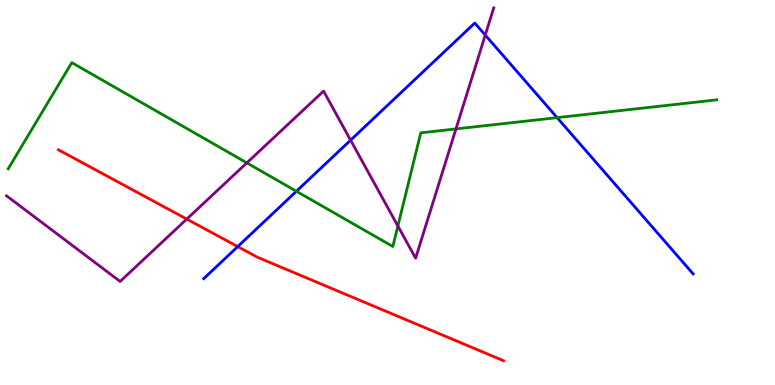[{'lines': ['blue', 'red'], 'intersections': [{'x': 3.07, 'y': 3.59}]}, {'lines': ['green', 'red'], 'intersections': []}, {'lines': ['purple', 'red'], 'intersections': [{'x': 2.41, 'y': 4.31}]}, {'lines': ['blue', 'green'], 'intersections': [{'x': 3.82, 'y': 5.03}, {'x': 7.19, 'y': 6.94}]}, {'lines': ['blue', 'purple'], 'intersections': [{'x': 4.52, 'y': 6.36}, {'x': 6.26, 'y': 9.09}]}, {'lines': ['green', 'purple'], 'intersections': [{'x': 3.19, 'y': 5.77}, {'x': 5.13, 'y': 4.13}, {'x': 5.88, 'y': 6.65}]}]